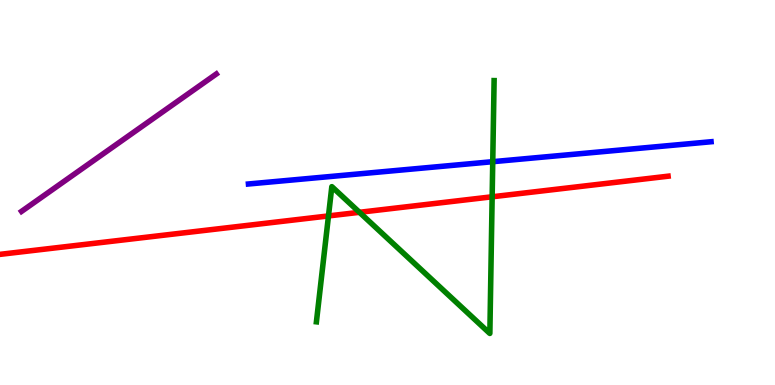[{'lines': ['blue', 'red'], 'intersections': []}, {'lines': ['green', 'red'], 'intersections': [{'x': 4.24, 'y': 4.39}, {'x': 4.64, 'y': 4.49}, {'x': 6.35, 'y': 4.89}]}, {'lines': ['purple', 'red'], 'intersections': []}, {'lines': ['blue', 'green'], 'intersections': [{'x': 6.36, 'y': 5.8}]}, {'lines': ['blue', 'purple'], 'intersections': []}, {'lines': ['green', 'purple'], 'intersections': []}]